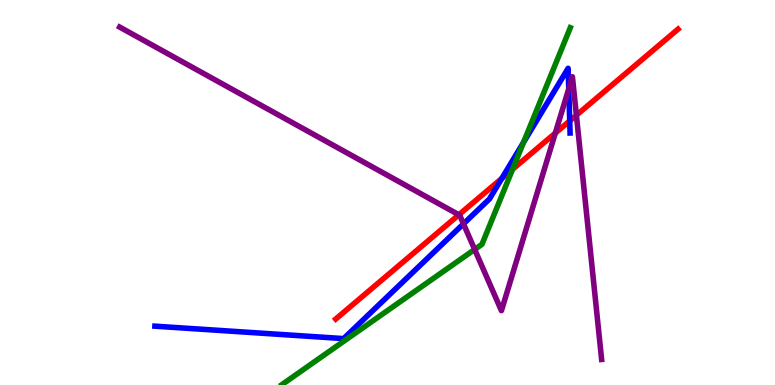[{'lines': ['blue', 'red'], 'intersections': [{'x': 6.48, 'y': 5.37}, {'x': 7.35, 'y': 6.86}]}, {'lines': ['green', 'red'], 'intersections': [{'x': 6.61, 'y': 5.6}]}, {'lines': ['purple', 'red'], 'intersections': [{'x': 5.92, 'y': 4.42}, {'x': 7.17, 'y': 6.54}, {'x': 7.44, 'y': 7.01}]}, {'lines': ['blue', 'green'], 'intersections': [{'x': 6.76, 'y': 6.3}]}, {'lines': ['blue', 'purple'], 'intersections': [{'x': 5.98, 'y': 4.19}, {'x': 7.34, 'y': 7.69}]}, {'lines': ['green', 'purple'], 'intersections': [{'x': 6.12, 'y': 3.52}]}]